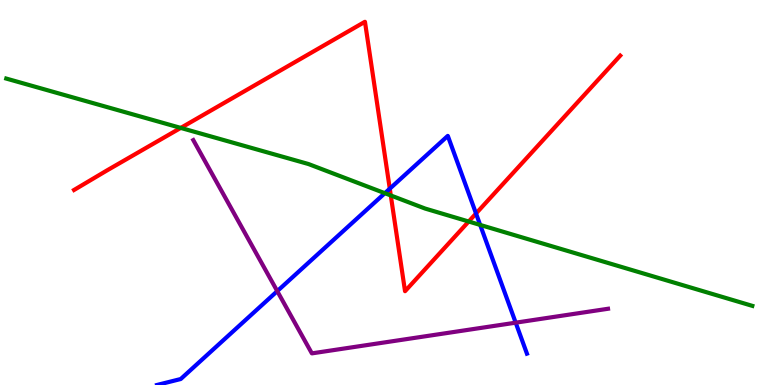[{'lines': ['blue', 'red'], 'intersections': [{'x': 5.03, 'y': 5.1}, {'x': 6.14, 'y': 4.45}]}, {'lines': ['green', 'red'], 'intersections': [{'x': 2.33, 'y': 6.68}, {'x': 5.04, 'y': 4.92}, {'x': 6.05, 'y': 4.25}]}, {'lines': ['purple', 'red'], 'intersections': []}, {'lines': ['blue', 'green'], 'intersections': [{'x': 4.97, 'y': 4.98}, {'x': 6.2, 'y': 4.16}]}, {'lines': ['blue', 'purple'], 'intersections': [{'x': 3.58, 'y': 2.44}, {'x': 6.65, 'y': 1.62}]}, {'lines': ['green', 'purple'], 'intersections': []}]